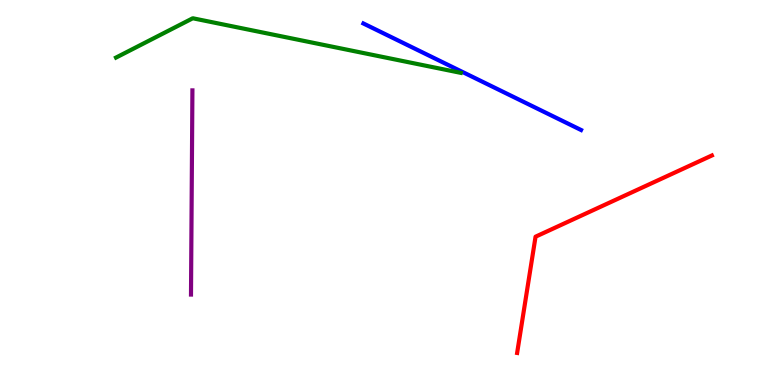[{'lines': ['blue', 'red'], 'intersections': []}, {'lines': ['green', 'red'], 'intersections': []}, {'lines': ['purple', 'red'], 'intersections': []}, {'lines': ['blue', 'green'], 'intersections': []}, {'lines': ['blue', 'purple'], 'intersections': []}, {'lines': ['green', 'purple'], 'intersections': []}]